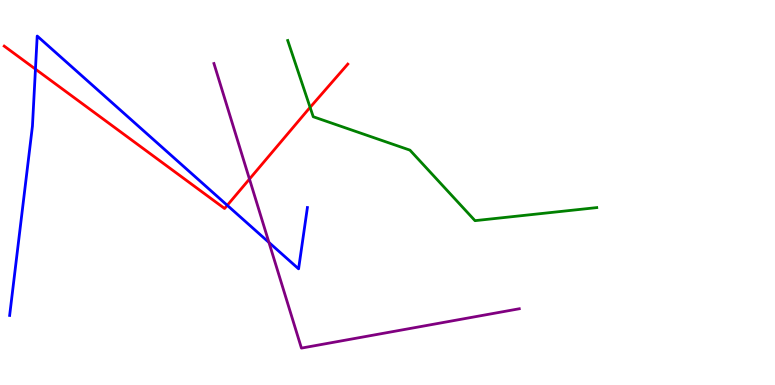[{'lines': ['blue', 'red'], 'intersections': [{'x': 0.457, 'y': 8.2}, {'x': 2.93, 'y': 4.67}]}, {'lines': ['green', 'red'], 'intersections': [{'x': 4.0, 'y': 7.21}]}, {'lines': ['purple', 'red'], 'intersections': [{'x': 3.22, 'y': 5.35}]}, {'lines': ['blue', 'green'], 'intersections': []}, {'lines': ['blue', 'purple'], 'intersections': [{'x': 3.47, 'y': 3.7}]}, {'lines': ['green', 'purple'], 'intersections': []}]